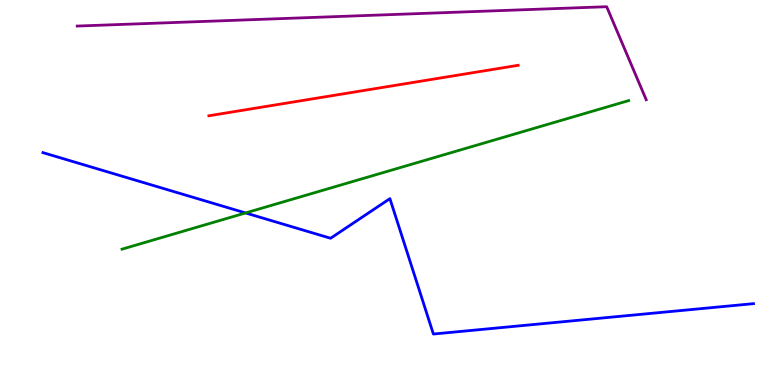[{'lines': ['blue', 'red'], 'intersections': []}, {'lines': ['green', 'red'], 'intersections': []}, {'lines': ['purple', 'red'], 'intersections': []}, {'lines': ['blue', 'green'], 'intersections': [{'x': 3.17, 'y': 4.47}]}, {'lines': ['blue', 'purple'], 'intersections': []}, {'lines': ['green', 'purple'], 'intersections': []}]